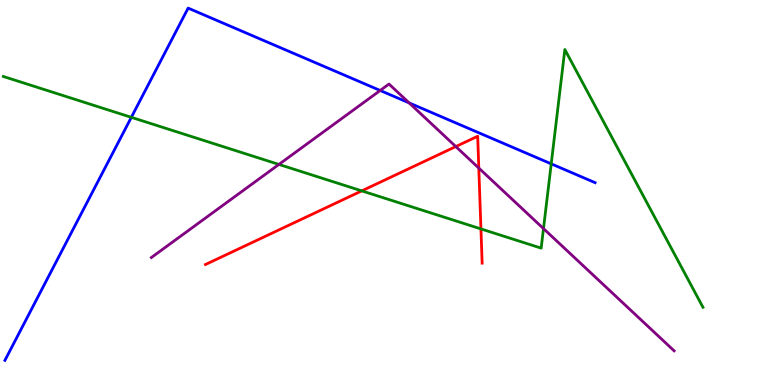[{'lines': ['blue', 'red'], 'intersections': []}, {'lines': ['green', 'red'], 'intersections': [{'x': 4.67, 'y': 5.04}, {'x': 6.21, 'y': 4.05}]}, {'lines': ['purple', 'red'], 'intersections': [{'x': 5.88, 'y': 6.19}, {'x': 6.18, 'y': 5.63}]}, {'lines': ['blue', 'green'], 'intersections': [{'x': 1.69, 'y': 6.95}, {'x': 7.11, 'y': 5.74}]}, {'lines': ['blue', 'purple'], 'intersections': [{'x': 4.91, 'y': 7.65}, {'x': 5.28, 'y': 7.33}]}, {'lines': ['green', 'purple'], 'intersections': [{'x': 3.6, 'y': 5.73}, {'x': 7.01, 'y': 4.06}]}]